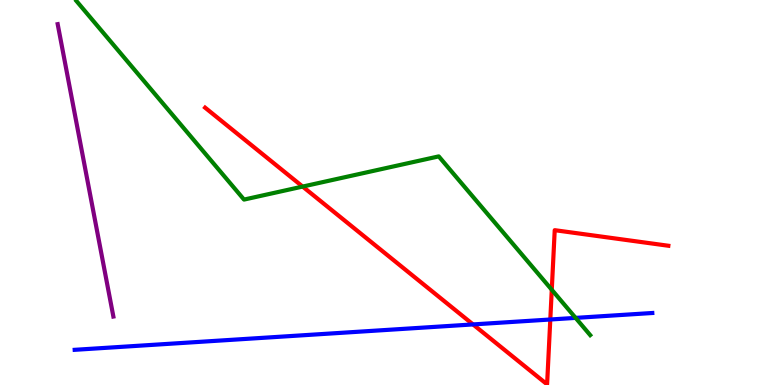[{'lines': ['blue', 'red'], 'intersections': [{'x': 6.1, 'y': 1.57}, {'x': 7.1, 'y': 1.7}]}, {'lines': ['green', 'red'], 'intersections': [{'x': 3.91, 'y': 5.15}, {'x': 7.12, 'y': 2.47}]}, {'lines': ['purple', 'red'], 'intersections': []}, {'lines': ['blue', 'green'], 'intersections': [{'x': 7.43, 'y': 1.74}]}, {'lines': ['blue', 'purple'], 'intersections': []}, {'lines': ['green', 'purple'], 'intersections': []}]